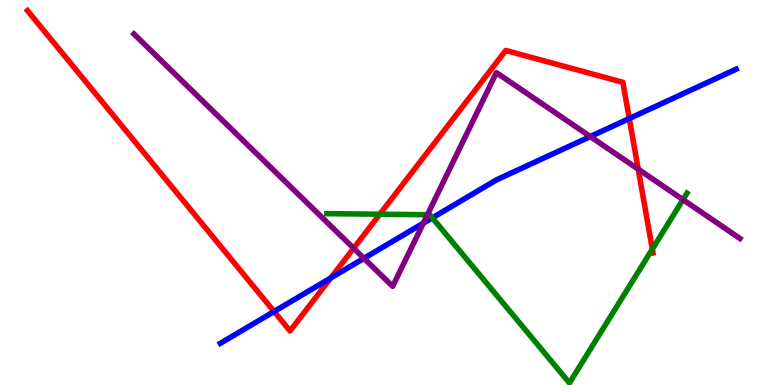[{'lines': ['blue', 'red'], 'intersections': [{'x': 3.54, 'y': 1.91}, {'x': 4.27, 'y': 2.78}, {'x': 8.12, 'y': 6.92}]}, {'lines': ['green', 'red'], 'intersections': [{'x': 4.9, 'y': 4.44}, {'x': 8.42, 'y': 3.53}]}, {'lines': ['purple', 'red'], 'intersections': [{'x': 4.56, 'y': 3.55}, {'x': 8.23, 'y': 5.61}]}, {'lines': ['blue', 'green'], 'intersections': [{'x': 5.58, 'y': 4.34}]}, {'lines': ['blue', 'purple'], 'intersections': [{'x': 4.7, 'y': 3.29}, {'x': 5.46, 'y': 4.2}, {'x': 7.62, 'y': 6.45}]}, {'lines': ['green', 'purple'], 'intersections': [{'x': 5.52, 'y': 4.42}, {'x': 8.81, 'y': 4.81}]}]